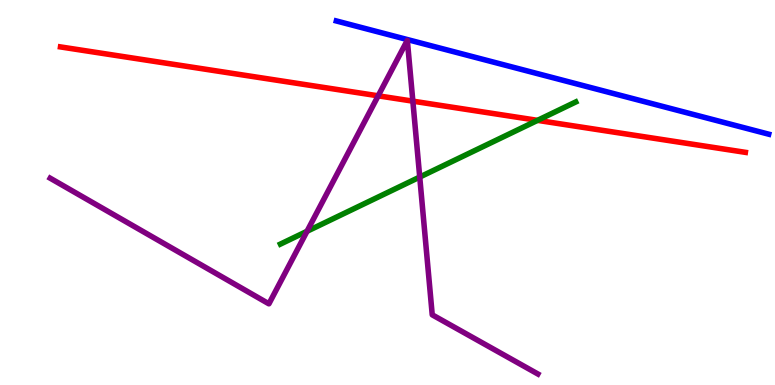[{'lines': ['blue', 'red'], 'intersections': []}, {'lines': ['green', 'red'], 'intersections': [{'x': 6.94, 'y': 6.87}]}, {'lines': ['purple', 'red'], 'intersections': [{'x': 4.88, 'y': 7.51}, {'x': 5.33, 'y': 7.37}]}, {'lines': ['blue', 'green'], 'intersections': []}, {'lines': ['blue', 'purple'], 'intersections': []}, {'lines': ['green', 'purple'], 'intersections': [{'x': 3.96, 'y': 3.99}, {'x': 5.42, 'y': 5.4}]}]